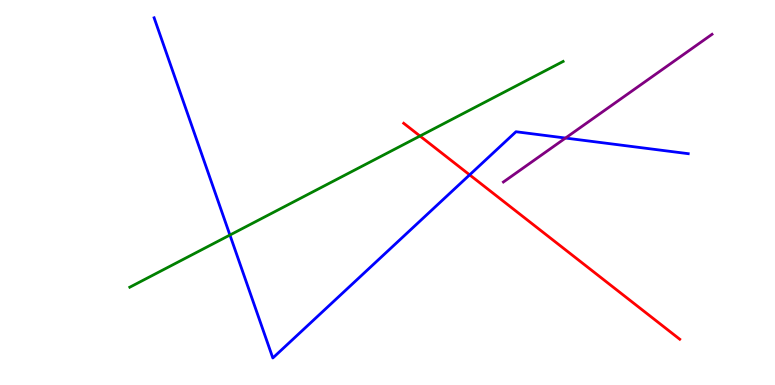[{'lines': ['blue', 'red'], 'intersections': [{'x': 6.06, 'y': 5.46}]}, {'lines': ['green', 'red'], 'intersections': [{'x': 5.42, 'y': 6.47}]}, {'lines': ['purple', 'red'], 'intersections': []}, {'lines': ['blue', 'green'], 'intersections': [{'x': 2.97, 'y': 3.9}]}, {'lines': ['blue', 'purple'], 'intersections': [{'x': 7.3, 'y': 6.41}]}, {'lines': ['green', 'purple'], 'intersections': []}]